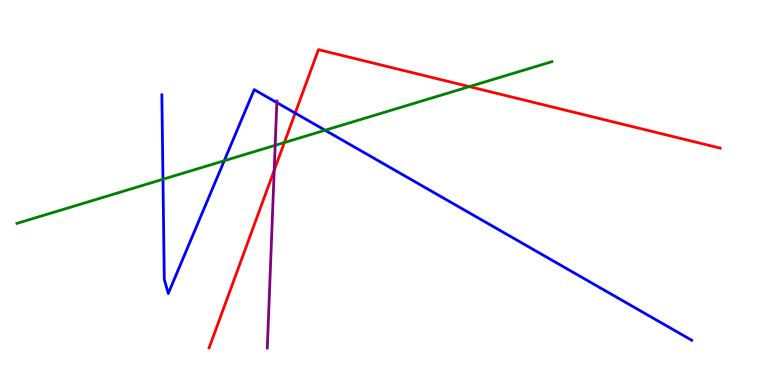[{'lines': ['blue', 'red'], 'intersections': [{'x': 3.81, 'y': 7.06}]}, {'lines': ['green', 'red'], 'intersections': [{'x': 3.67, 'y': 6.3}, {'x': 6.06, 'y': 7.75}]}, {'lines': ['purple', 'red'], 'intersections': [{'x': 3.54, 'y': 5.58}]}, {'lines': ['blue', 'green'], 'intersections': [{'x': 2.1, 'y': 5.34}, {'x': 2.89, 'y': 5.83}, {'x': 4.19, 'y': 6.62}]}, {'lines': ['blue', 'purple'], 'intersections': [{'x': 3.57, 'y': 7.34}]}, {'lines': ['green', 'purple'], 'intersections': [{'x': 3.55, 'y': 6.23}]}]